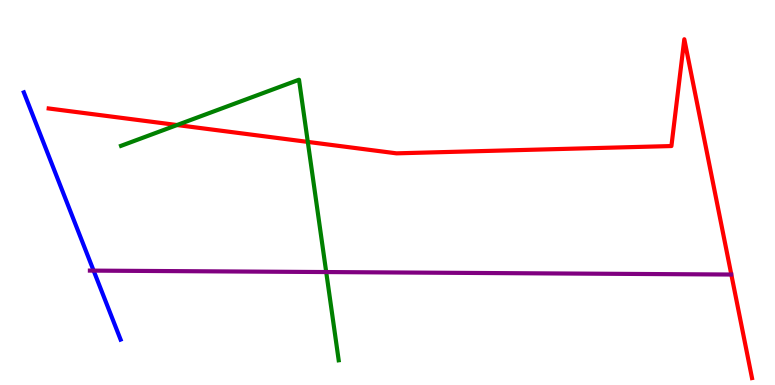[{'lines': ['blue', 'red'], 'intersections': []}, {'lines': ['green', 'red'], 'intersections': [{'x': 2.28, 'y': 6.75}, {'x': 3.97, 'y': 6.31}]}, {'lines': ['purple', 'red'], 'intersections': []}, {'lines': ['blue', 'green'], 'intersections': []}, {'lines': ['blue', 'purple'], 'intersections': [{'x': 1.21, 'y': 2.97}]}, {'lines': ['green', 'purple'], 'intersections': [{'x': 4.21, 'y': 2.93}]}]